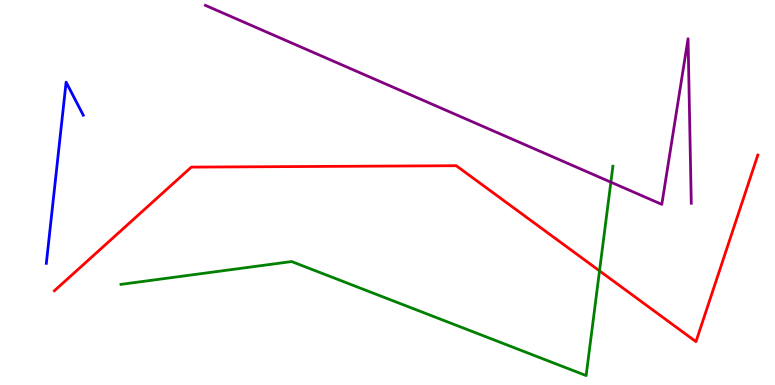[{'lines': ['blue', 'red'], 'intersections': []}, {'lines': ['green', 'red'], 'intersections': [{'x': 7.74, 'y': 2.96}]}, {'lines': ['purple', 'red'], 'intersections': []}, {'lines': ['blue', 'green'], 'intersections': []}, {'lines': ['blue', 'purple'], 'intersections': []}, {'lines': ['green', 'purple'], 'intersections': [{'x': 7.88, 'y': 5.27}]}]